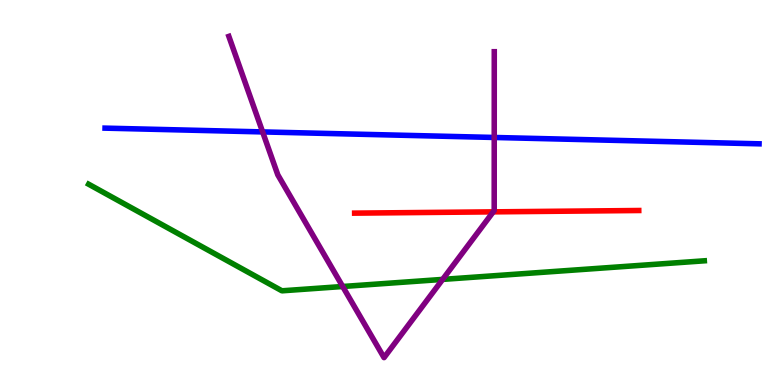[{'lines': ['blue', 'red'], 'intersections': []}, {'lines': ['green', 'red'], 'intersections': []}, {'lines': ['purple', 'red'], 'intersections': [{'x': 6.36, 'y': 4.5}]}, {'lines': ['blue', 'green'], 'intersections': []}, {'lines': ['blue', 'purple'], 'intersections': [{'x': 3.39, 'y': 6.57}, {'x': 6.38, 'y': 6.43}]}, {'lines': ['green', 'purple'], 'intersections': [{'x': 4.42, 'y': 2.56}, {'x': 5.71, 'y': 2.74}]}]